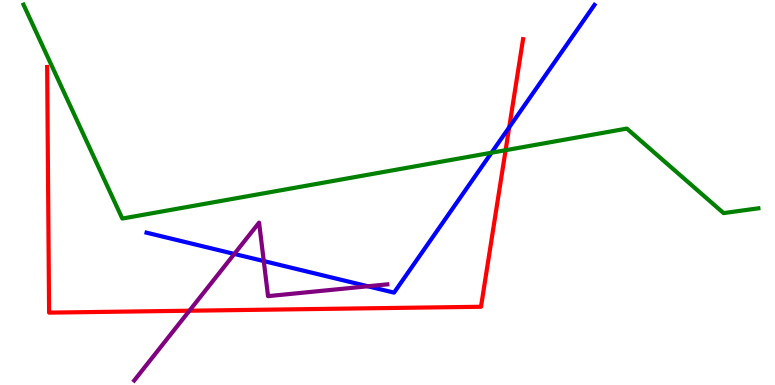[{'lines': ['blue', 'red'], 'intersections': [{'x': 6.57, 'y': 6.69}]}, {'lines': ['green', 'red'], 'intersections': [{'x': 6.52, 'y': 6.1}]}, {'lines': ['purple', 'red'], 'intersections': [{'x': 2.44, 'y': 1.93}]}, {'lines': ['blue', 'green'], 'intersections': [{'x': 6.34, 'y': 6.03}]}, {'lines': ['blue', 'purple'], 'intersections': [{'x': 3.02, 'y': 3.4}, {'x': 3.4, 'y': 3.22}, {'x': 4.75, 'y': 2.56}]}, {'lines': ['green', 'purple'], 'intersections': []}]